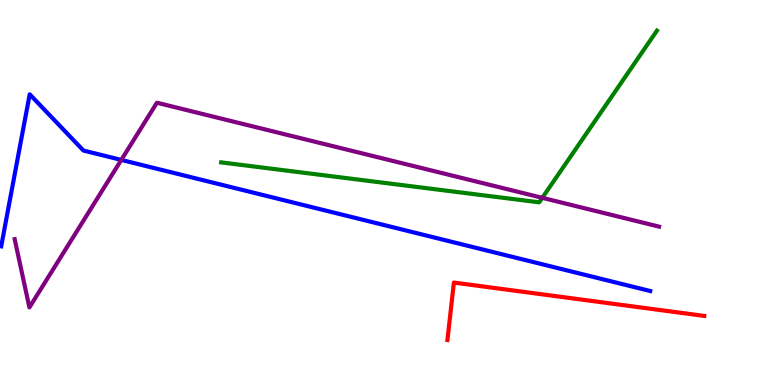[{'lines': ['blue', 'red'], 'intersections': []}, {'lines': ['green', 'red'], 'intersections': []}, {'lines': ['purple', 'red'], 'intersections': []}, {'lines': ['blue', 'green'], 'intersections': []}, {'lines': ['blue', 'purple'], 'intersections': [{'x': 1.57, 'y': 5.85}]}, {'lines': ['green', 'purple'], 'intersections': [{'x': 7.0, 'y': 4.86}]}]